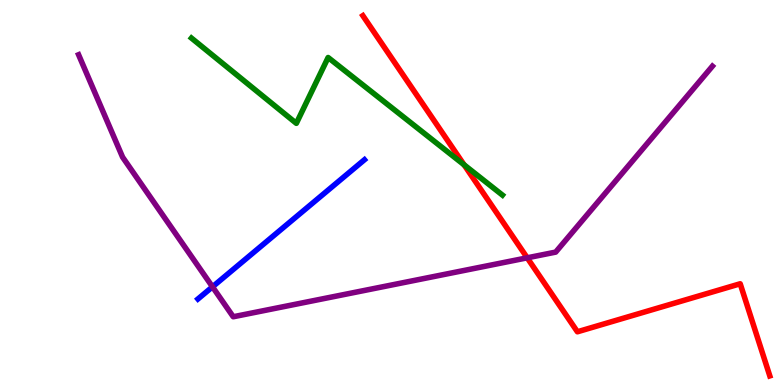[{'lines': ['blue', 'red'], 'intersections': []}, {'lines': ['green', 'red'], 'intersections': [{'x': 5.99, 'y': 5.72}]}, {'lines': ['purple', 'red'], 'intersections': [{'x': 6.8, 'y': 3.3}]}, {'lines': ['blue', 'green'], 'intersections': []}, {'lines': ['blue', 'purple'], 'intersections': [{'x': 2.74, 'y': 2.55}]}, {'lines': ['green', 'purple'], 'intersections': []}]